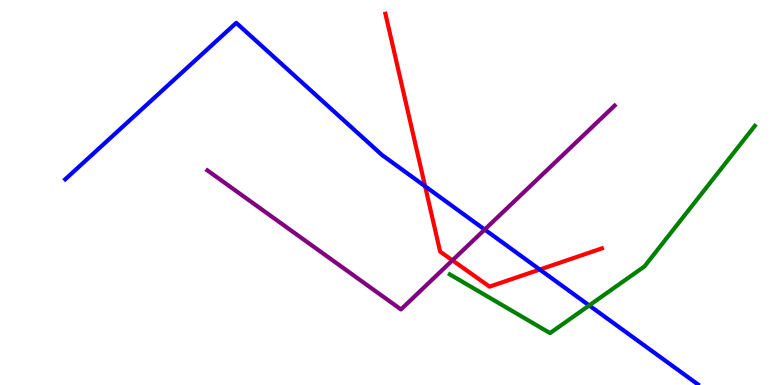[{'lines': ['blue', 'red'], 'intersections': [{'x': 5.49, 'y': 5.16}, {'x': 6.96, 'y': 3.0}]}, {'lines': ['green', 'red'], 'intersections': []}, {'lines': ['purple', 'red'], 'intersections': [{'x': 5.84, 'y': 3.24}]}, {'lines': ['blue', 'green'], 'intersections': [{'x': 7.6, 'y': 2.07}]}, {'lines': ['blue', 'purple'], 'intersections': [{'x': 6.25, 'y': 4.04}]}, {'lines': ['green', 'purple'], 'intersections': []}]